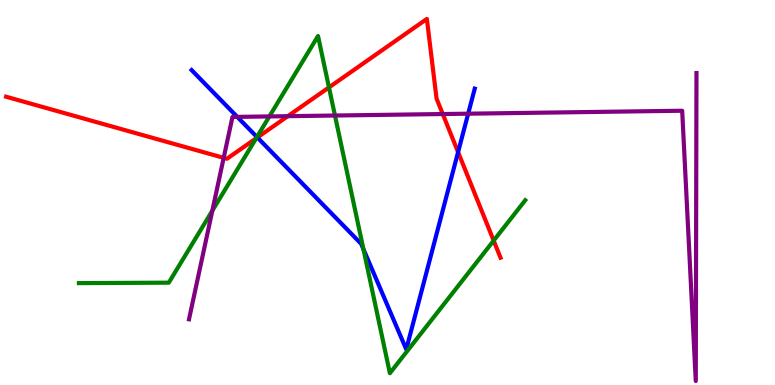[{'lines': ['blue', 'red'], 'intersections': [{'x': 3.32, 'y': 6.43}, {'x': 5.91, 'y': 6.05}]}, {'lines': ['green', 'red'], 'intersections': [{'x': 3.3, 'y': 6.41}, {'x': 4.24, 'y': 7.73}, {'x': 6.37, 'y': 3.75}]}, {'lines': ['purple', 'red'], 'intersections': [{'x': 2.89, 'y': 5.9}, {'x': 3.71, 'y': 6.98}, {'x': 5.71, 'y': 7.04}]}, {'lines': ['blue', 'green'], 'intersections': [{'x': 3.32, 'y': 6.44}, {'x': 4.69, 'y': 3.53}]}, {'lines': ['blue', 'purple'], 'intersections': [{'x': 3.06, 'y': 6.96}, {'x': 6.04, 'y': 7.05}]}, {'lines': ['green', 'purple'], 'intersections': [{'x': 2.74, 'y': 4.53}, {'x': 3.48, 'y': 6.98}, {'x': 4.32, 'y': 7.0}]}]